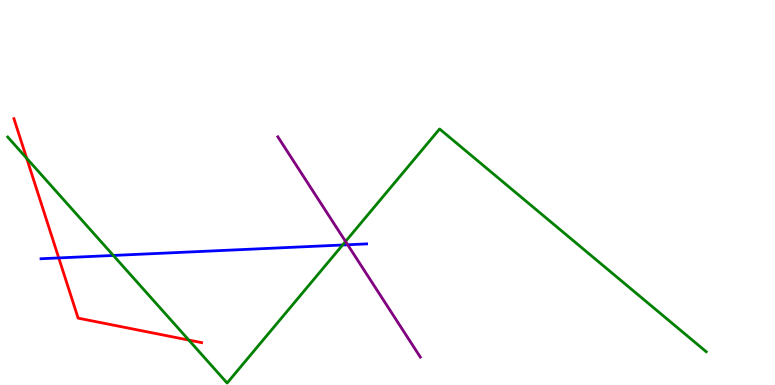[{'lines': ['blue', 'red'], 'intersections': [{'x': 0.758, 'y': 3.3}]}, {'lines': ['green', 'red'], 'intersections': [{'x': 0.344, 'y': 5.89}, {'x': 2.44, 'y': 1.17}]}, {'lines': ['purple', 'red'], 'intersections': []}, {'lines': ['blue', 'green'], 'intersections': [{'x': 1.46, 'y': 3.37}, {'x': 4.42, 'y': 3.64}]}, {'lines': ['blue', 'purple'], 'intersections': [{'x': 4.49, 'y': 3.64}]}, {'lines': ['green', 'purple'], 'intersections': [{'x': 4.46, 'y': 3.73}]}]